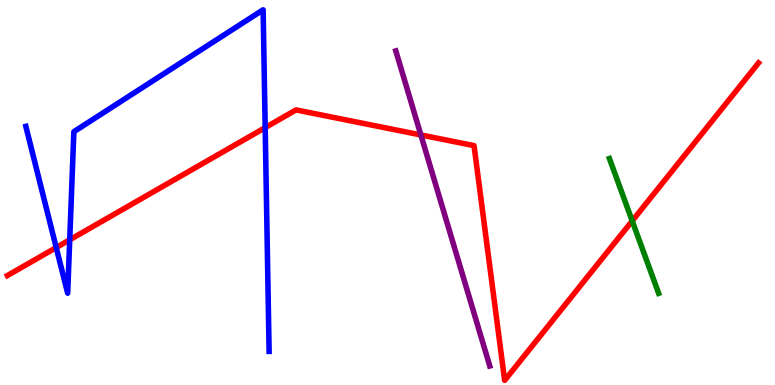[{'lines': ['blue', 'red'], 'intersections': [{'x': 0.725, 'y': 3.57}, {'x': 0.9, 'y': 3.77}, {'x': 3.42, 'y': 6.69}]}, {'lines': ['green', 'red'], 'intersections': [{'x': 8.16, 'y': 4.26}]}, {'lines': ['purple', 'red'], 'intersections': [{'x': 5.43, 'y': 6.49}]}, {'lines': ['blue', 'green'], 'intersections': []}, {'lines': ['blue', 'purple'], 'intersections': []}, {'lines': ['green', 'purple'], 'intersections': []}]